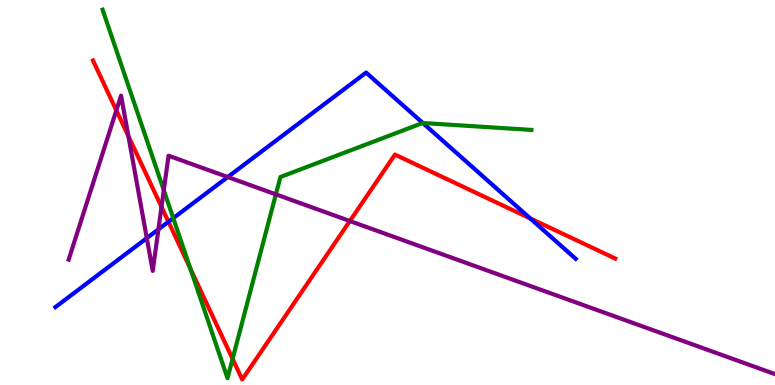[{'lines': ['blue', 'red'], 'intersections': [{'x': 2.17, 'y': 4.24}, {'x': 6.84, 'y': 4.33}]}, {'lines': ['green', 'red'], 'intersections': [{'x': 2.46, 'y': 3.02}, {'x': 3.0, 'y': 0.678}]}, {'lines': ['purple', 'red'], 'intersections': [{'x': 1.5, 'y': 7.13}, {'x': 1.66, 'y': 6.46}, {'x': 2.08, 'y': 4.62}, {'x': 4.51, 'y': 4.26}]}, {'lines': ['blue', 'green'], 'intersections': [{'x': 2.24, 'y': 4.33}, {'x': 5.46, 'y': 6.81}]}, {'lines': ['blue', 'purple'], 'intersections': [{'x': 1.89, 'y': 3.81}, {'x': 2.04, 'y': 4.04}, {'x': 2.94, 'y': 5.4}]}, {'lines': ['green', 'purple'], 'intersections': [{'x': 2.11, 'y': 5.06}, {'x': 3.56, 'y': 4.95}]}]